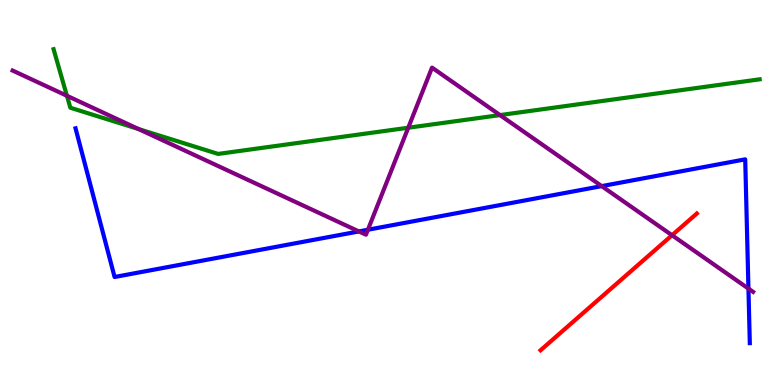[{'lines': ['blue', 'red'], 'intersections': []}, {'lines': ['green', 'red'], 'intersections': []}, {'lines': ['purple', 'red'], 'intersections': [{'x': 8.67, 'y': 3.89}]}, {'lines': ['blue', 'green'], 'intersections': []}, {'lines': ['blue', 'purple'], 'intersections': [{'x': 4.63, 'y': 3.99}, {'x': 4.75, 'y': 4.03}, {'x': 7.76, 'y': 5.17}, {'x': 9.66, 'y': 2.5}]}, {'lines': ['green', 'purple'], 'intersections': [{'x': 0.863, 'y': 7.51}, {'x': 1.79, 'y': 6.65}, {'x': 5.27, 'y': 6.68}, {'x': 6.45, 'y': 7.01}]}]